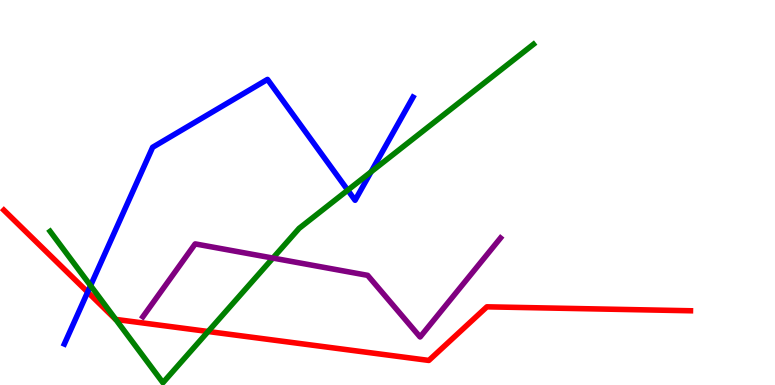[{'lines': ['blue', 'red'], 'intersections': [{'x': 1.13, 'y': 2.41}]}, {'lines': ['green', 'red'], 'intersections': [{'x': 1.49, 'y': 1.7}, {'x': 2.69, 'y': 1.39}]}, {'lines': ['purple', 'red'], 'intersections': []}, {'lines': ['blue', 'green'], 'intersections': [{'x': 1.17, 'y': 2.58}, {'x': 4.49, 'y': 5.06}, {'x': 4.79, 'y': 5.54}]}, {'lines': ['blue', 'purple'], 'intersections': []}, {'lines': ['green', 'purple'], 'intersections': [{'x': 3.52, 'y': 3.3}]}]